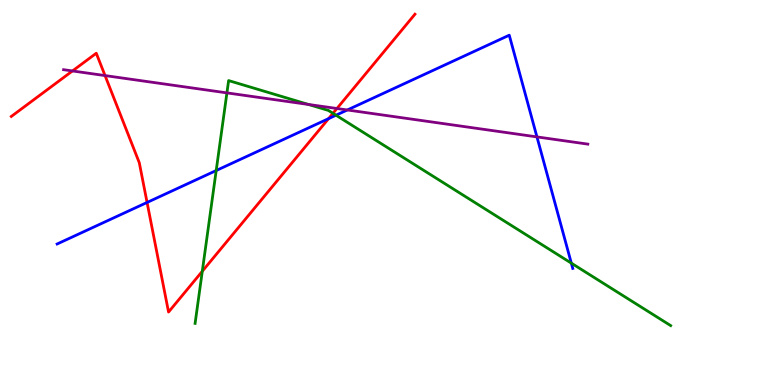[{'lines': ['blue', 'red'], 'intersections': [{'x': 1.9, 'y': 4.74}, {'x': 4.24, 'y': 6.92}]}, {'lines': ['green', 'red'], 'intersections': [{'x': 2.61, 'y': 2.95}, {'x': 4.3, 'y': 7.06}]}, {'lines': ['purple', 'red'], 'intersections': [{'x': 0.935, 'y': 8.16}, {'x': 1.36, 'y': 8.04}, {'x': 4.35, 'y': 7.18}]}, {'lines': ['blue', 'green'], 'intersections': [{'x': 2.79, 'y': 5.57}, {'x': 4.34, 'y': 7.01}, {'x': 7.37, 'y': 3.16}]}, {'lines': ['blue', 'purple'], 'intersections': [{'x': 4.48, 'y': 7.14}, {'x': 6.93, 'y': 6.44}]}, {'lines': ['green', 'purple'], 'intersections': [{'x': 2.93, 'y': 7.59}, {'x': 3.98, 'y': 7.29}]}]